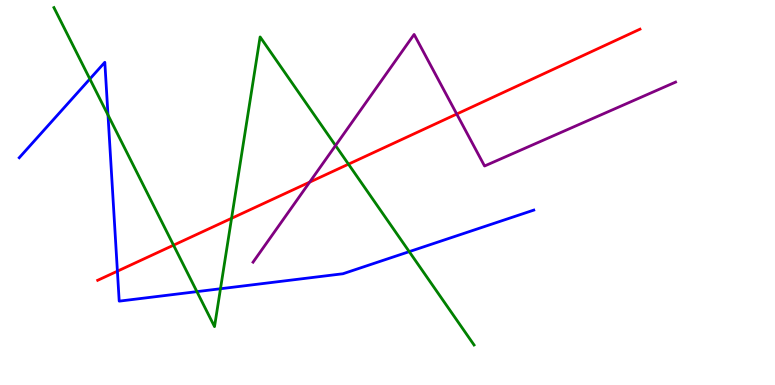[{'lines': ['blue', 'red'], 'intersections': [{'x': 1.51, 'y': 2.96}]}, {'lines': ['green', 'red'], 'intersections': [{'x': 2.24, 'y': 3.63}, {'x': 2.99, 'y': 4.33}, {'x': 4.5, 'y': 5.74}]}, {'lines': ['purple', 'red'], 'intersections': [{'x': 4.0, 'y': 5.27}, {'x': 5.89, 'y': 7.04}]}, {'lines': ['blue', 'green'], 'intersections': [{'x': 1.16, 'y': 7.95}, {'x': 1.39, 'y': 7.01}, {'x': 2.54, 'y': 2.43}, {'x': 2.84, 'y': 2.5}, {'x': 5.28, 'y': 3.46}]}, {'lines': ['blue', 'purple'], 'intersections': []}, {'lines': ['green', 'purple'], 'intersections': [{'x': 4.33, 'y': 6.22}]}]